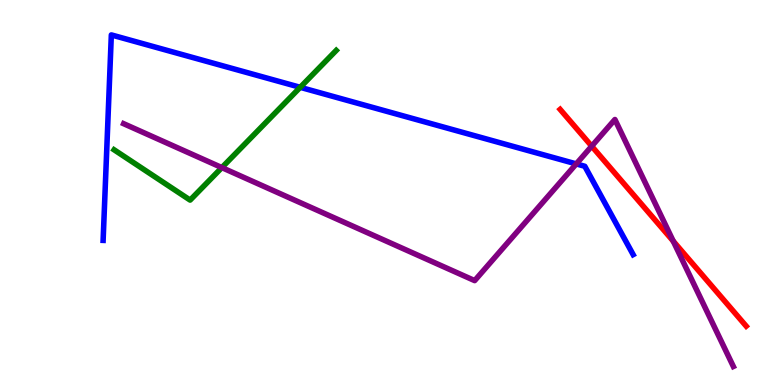[{'lines': ['blue', 'red'], 'intersections': []}, {'lines': ['green', 'red'], 'intersections': []}, {'lines': ['purple', 'red'], 'intersections': [{'x': 7.63, 'y': 6.2}, {'x': 8.69, 'y': 3.74}]}, {'lines': ['blue', 'green'], 'intersections': [{'x': 3.87, 'y': 7.73}]}, {'lines': ['blue', 'purple'], 'intersections': [{'x': 7.44, 'y': 5.74}]}, {'lines': ['green', 'purple'], 'intersections': [{'x': 2.86, 'y': 5.65}]}]